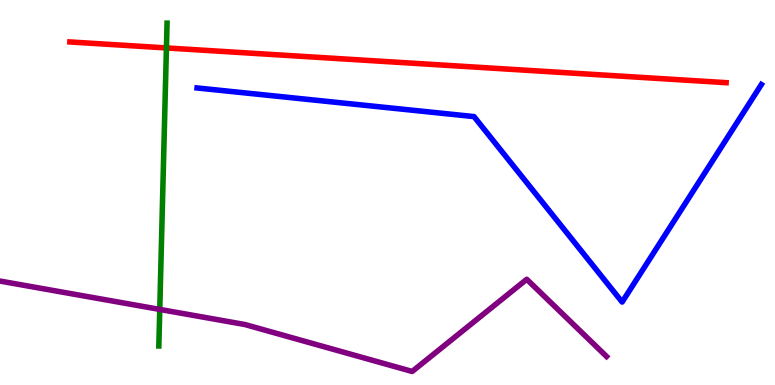[{'lines': ['blue', 'red'], 'intersections': []}, {'lines': ['green', 'red'], 'intersections': [{'x': 2.15, 'y': 8.75}]}, {'lines': ['purple', 'red'], 'intersections': []}, {'lines': ['blue', 'green'], 'intersections': []}, {'lines': ['blue', 'purple'], 'intersections': []}, {'lines': ['green', 'purple'], 'intersections': [{'x': 2.06, 'y': 1.96}]}]